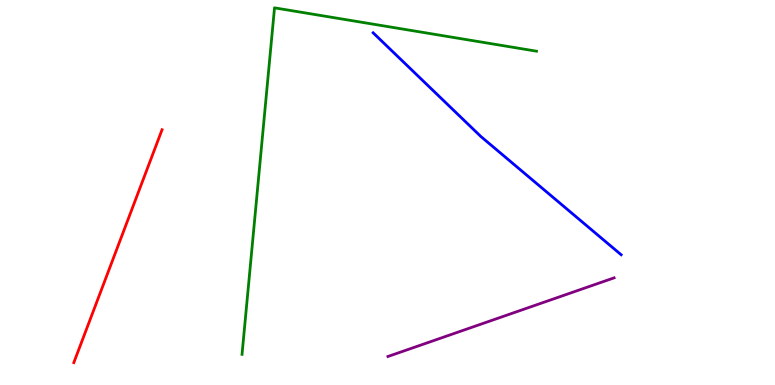[{'lines': ['blue', 'red'], 'intersections': []}, {'lines': ['green', 'red'], 'intersections': []}, {'lines': ['purple', 'red'], 'intersections': []}, {'lines': ['blue', 'green'], 'intersections': []}, {'lines': ['blue', 'purple'], 'intersections': []}, {'lines': ['green', 'purple'], 'intersections': []}]